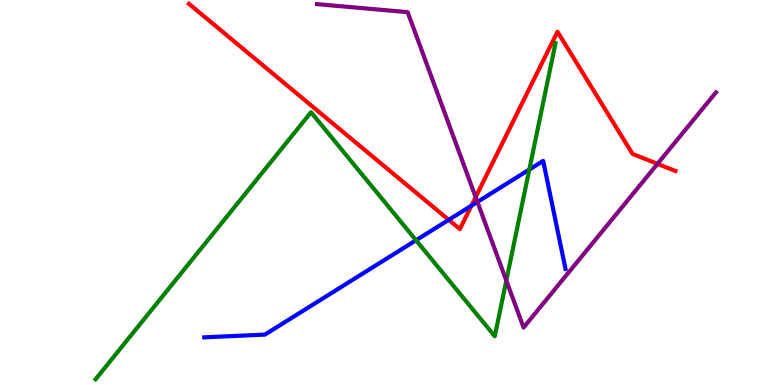[{'lines': ['blue', 'red'], 'intersections': [{'x': 5.79, 'y': 4.29}, {'x': 6.08, 'y': 4.66}]}, {'lines': ['green', 'red'], 'intersections': []}, {'lines': ['purple', 'red'], 'intersections': [{'x': 6.14, 'y': 4.88}, {'x': 8.48, 'y': 5.74}]}, {'lines': ['blue', 'green'], 'intersections': [{'x': 5.37, 'y': 3.76}, {'x': 6.83, 'y': 5.6}]}, {'lines': ['blue', 'purple'], 'intersections': [{'x': 6.16, 'y': 4.75}]}, {'lines': ['green', 'purple'], 'intersections': [{'x': 6.53, 'y': 2.71}]}]